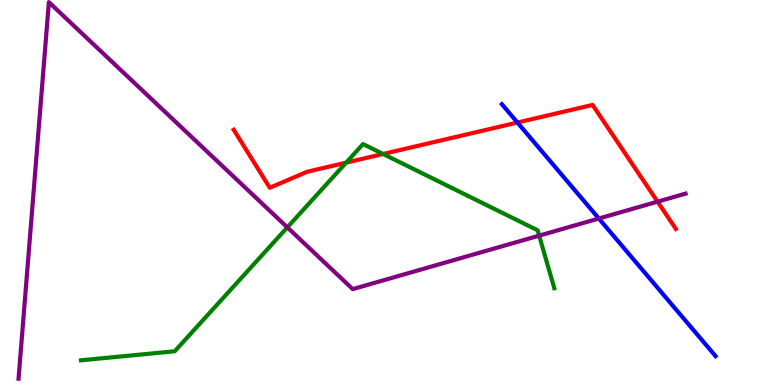[{'lines': ['blue', 'red'], 'intersections': [{'x': 6.68, 'y': 6.82}]}, {'lines': ['green', 'red'], 'intersections': [{'x': 4.47, 'y': 5.78}, {'x': 4.94, 'y': 6.0}]}, {'lines': ['purple', 'red'], 'intersections': [{'x': 8.48, 'y': 4.76}]}, {'lines': ['blue', 'green'], 'intersections': []}, {'lines': ['blue', 'purple'], 'intersections': [{'x': 7.73, 'y': 4.32}]}, {'lines': ['green', 'purple'], 'intersections': [{'x': 3.71, 'y': 4.09}, {'x': 6.96, 'y': 3.88}]}]